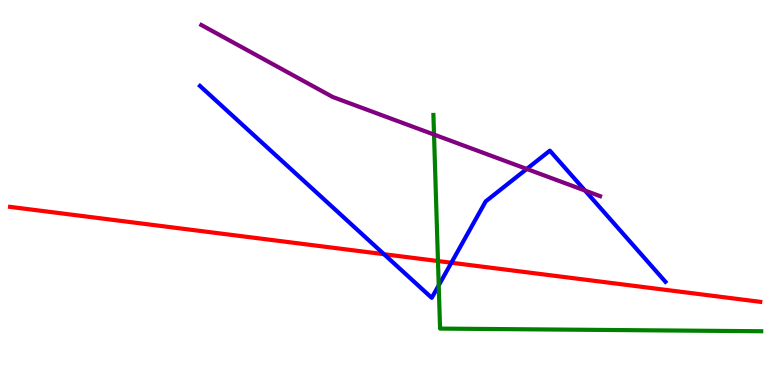[{'lines': ['blue', 'red'], 'intersections': [{'x': 4.95, 'y': 3.4}, {'x': 5.82, 'y': 3.18}]}, {'lines': ['green', 'red'], 'intersections': [{'x': 5.65, 'y': 3.22}]}, {'lines': ['purple', 'red'], 'intersections': []}, {'lines': ['blue', 'green'], 'intersections': [{'x': 5.66, 'y': 2.59}]}, {'lines': ['blue', 'purple'], 'intersections': [{'x': 6.8, 'y': 5.61}, {'x': 7.55, 'y': 5.05}]}, {'lines': ['green', 'purple'], 'intersections': [{'x': 5.6, 'y': 6.5}]}]